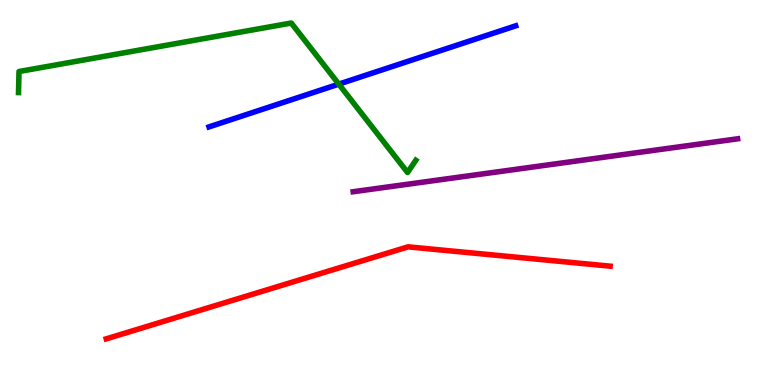[{'lines': ['blue', 'red'], 'intersections': []}, {'lines': ['green', 'red'], 'intersections': []}, {'lines': ['purple', 'red'], 'intersections': []}, {'lines': ['blue', 'green'], 'intersections': [{'x': 4.37, 'y': 7.81}]}, {'lines': ['blue', 'purple'], 'intersections': []}, {'lines': ['green', 'purple'], 'intersections': []}]